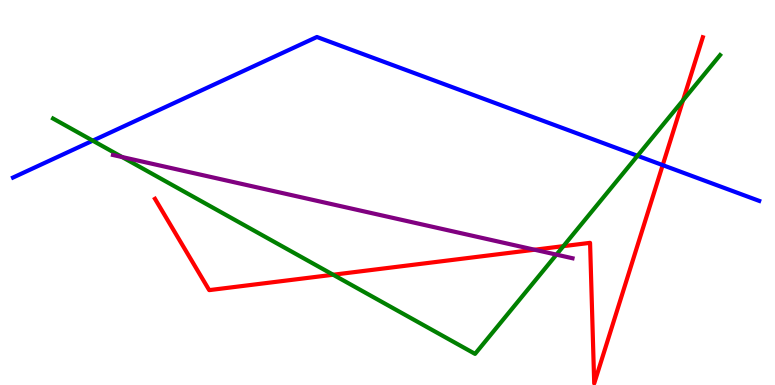[{'lines': ['blue', 'red'], 'intersections': [{'x': 8.55, 'y': 5.71}]}, {'lines': ['green', 'red'], 'intersections': [{'x': 4.3, 'y': 2.86}, {'x': 7.27, 'y': 3.61}, {'x': 8.81, 'y': 7.4}]}, {'lines': ['purple', 'red'], 'intersections': [{'x': 6.9, 'y': 3.51}]}, {'lines': ['blue', 'green'], 'intersections': [{'x': 1.2, 'y': 6.35}, {'x': 8.23, 'y': 5.95}]}, {'lines': ['blue', 'purple'], 'intersections': []}, {'lines': ['green', 'purple'], 'intersections': [{'x': 1.58, 'y': 5.92}, {'x': 7.18, 'y': 3.39}]}]